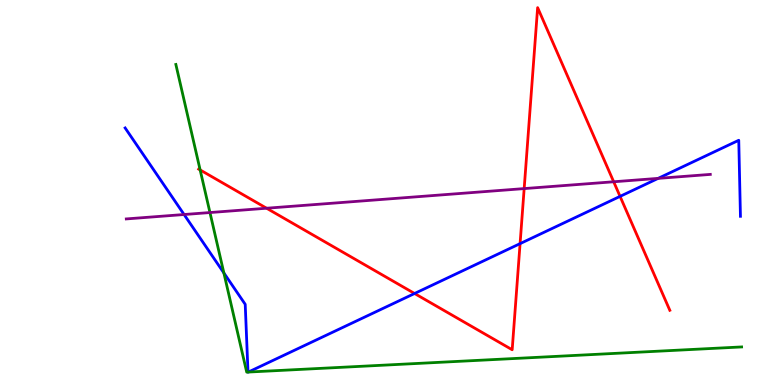[{'lines': ['blue', 'red'], 'intersections': [{'x': 5.35, 'y': 2.38}, {'x': 6.71, 'y': 3.67}, {'x': 8.0, 'y': 4.9}]}, {'lines': ['green', 'red'], 'intersections': [{'x': 2.58, 'y': 5.59}]}, {'lines': ['purple', 'red'], 'intersections': [{'x': 3.44, 'y': 4.59}, {'x': 6.76, 'y': 5.1}, {'x': 7.92, 'y': 5.28}]}, {'lines': ['blue', 'green'], 'intersections': [{'x': 2.89, 'y': 2.91}, {'x': 3.2, 'y': 0.336}, {'x': 3.2, 'y': 0.336}]}, {'lines': ['blue', 'purple'], 'intersections': [{'x': 2.38, 'y': 4.43}, {'x': 8.49, 'y': 5.37}]}, {'lines': ['green', 'purple'], 'intersections': [{'x': 2.71, 'y': 4.48}]}]